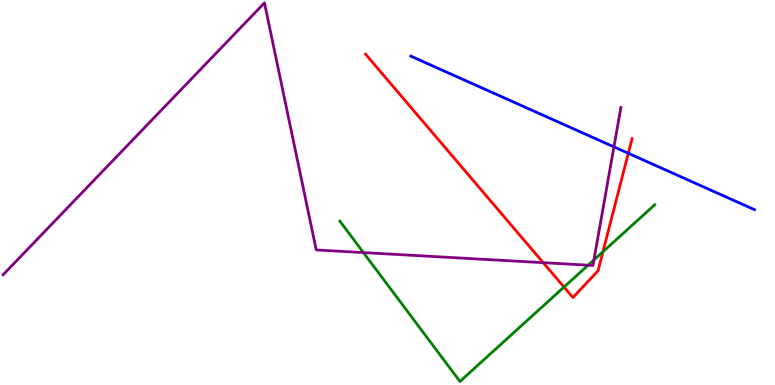[{'lines': ['blue', 'red'], 'intersections': [{'x': 8.11, 'y': 6.02}]}, {'lines': ['green', 'red'], 'intersections': [{'x': 7.28, 'y': 2.54}, {'x': 7.78, 'y': 3.46}]}, {'lines': ['purple', 'red'], 'intersections': [{'x': 7.01, 'y': 3.18}]}, {'lines': ['blue', 'green'], 'intersections': []}, {'lines': ['blue', 'purple'], 'intersections': [{'x': 7.92, 'y': 6.19}]}, {'lines': ['green', 'purple'], 'intersections': [{'x': 4.69, 'y': 3.44}, {'x': 7.59, 'y': 3.11}, {'x': 7.66, 'y': 3.25}]}]